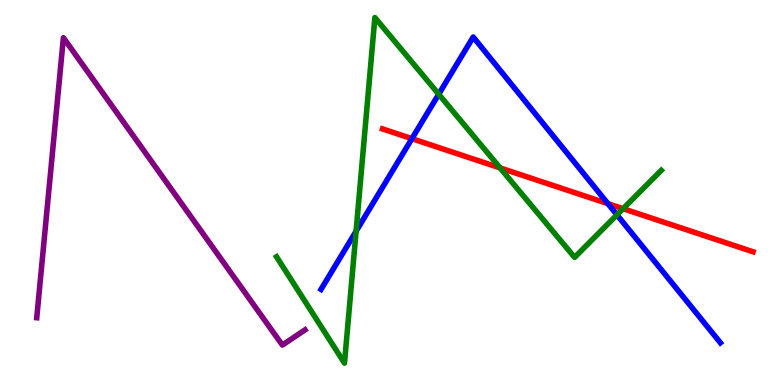[{'lines': ['blue', 'red'], 'intersections': [{'x': 5.31, 'y': 6.4}, {'x': 7.84, 'y': 4.71}]}, {'lines': ['green', 'red'], 'intersections': [{'x': 6.45, 'y': 5.64}, {'x': 8.04, 'y': 4.58}]}, {'lines': ['purple', 'red'], 'intersections': []}, {'lines': ['blue', 'green'], 'intersections': [{'x': 4.59, 'y': 3.99}, {'x': 5.66, 'y': 7.55}, {'x': 7.96, 'y': 4.42}]}, {'lines': ['blue', 'purple'], 'intersections': []}, {'lines': ['green', 'purple'], 'intersections': []}]